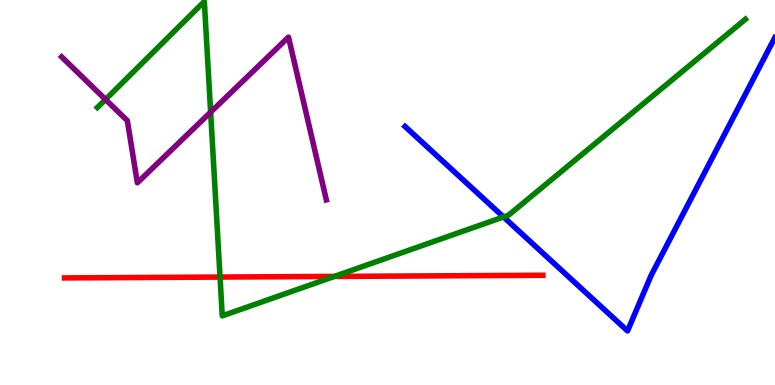[{'lines': ['blue', 'red'], 'intersections': []}, {'lines': ['green', 'red'], 'intersections': [{'x': 2.84, 'y': 2.8}, {'x': 4.32, 'y': 2.82}]}, {'lines': ['purple', 'red'], 'intersections': []}, {'lines': ['blue', 'green'], 'intersections': [{'x': 6.5, 'y': 4.36}]}, {'lines': ['blue', 'purple'], 'intersections': []}, {'lines': ['green', 'purple'], 'intersections': [{'x': 1.36, 'y': 7.42}, {'x': 2.72, 'y': 7.09}]}]